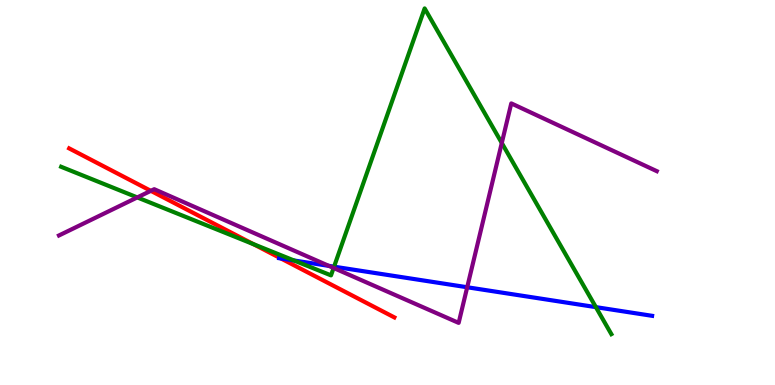[{'lines': ['blue', 'red'], 'intersections': [{'x': 3.63, 'y': 3.29}]}, {'lines': ['green', 'red'], 'intersections': [{'x': 3.27, 'y': 3.66}]}, {'lines': ['purple', 'red'], 'intersections': [{'x': 1.95, 'y': 5.04}]}, {'lines': ['blue', 'green'], 'intersections': [{'x': 3.79, 'y': 3.23}, {'x': 4.31, 'y': 3.07}, {'x': 7.69, 'y': 2.02}]}, {'lines': ['blue', 'purple'], 'intersections': [{'x': 4.24, 'y': 3.09}, {'x': 6.03, 'y': 2.54}]}, {'lines': ['green', 'purple'], 'intersections': [{'x': 1.77, 'y': 4.87}, {'x': 4.3, 'y': 3.04}, {'x': 6.47, 'y': 6.29}]}]